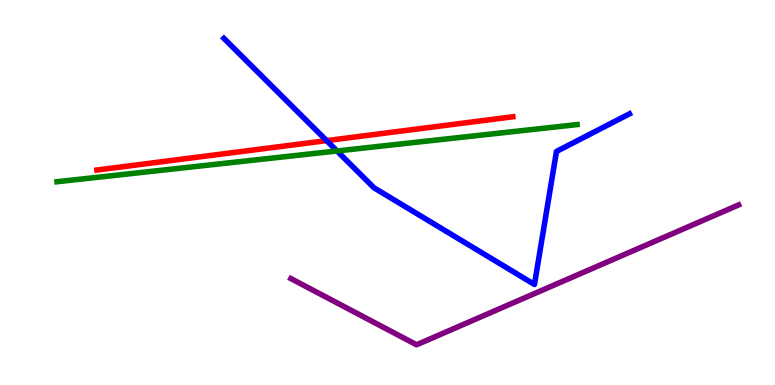[{'lines': ['blue', 'red'], 'intersections': [{'x': 4.21, 'y': 6.35}]}, {'lines': ['green', 'red'], 'intersections': []}, {'lines': ['purple', 'red'], 'intersections': []}, {'lines': ['blue', 'green'], 'intersections': [{'x': 4.35, 'y': 6.08}]}, {'lines': ['blue', 'purple'], 'intersections': []}, {'lines': ['green', 'purple'], 'intersections': []}]